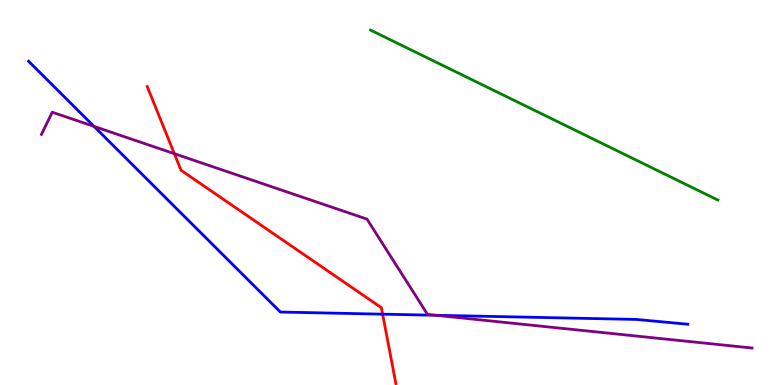[{'lines': ['blue', 'red'], 'intersections': [{'x': 4.94, 'y': 1.84}]}, {'lines': ['green', 'red'], 'intersections': []}, {'lines': ['purple', 'red'], 'intersections': [{'x': 2.25, 'y': 6.01}]}, {'lines': ['blue', 'green'], 'intersections': []}, {'lines': ['blue', 'purple'], 'intersections': [{'x': 1.21, 'y': 6.72}, {'x': 5.62, 'y': 1.81}]}, {'lines': ['green', 'purple'], 'intersections': []}]